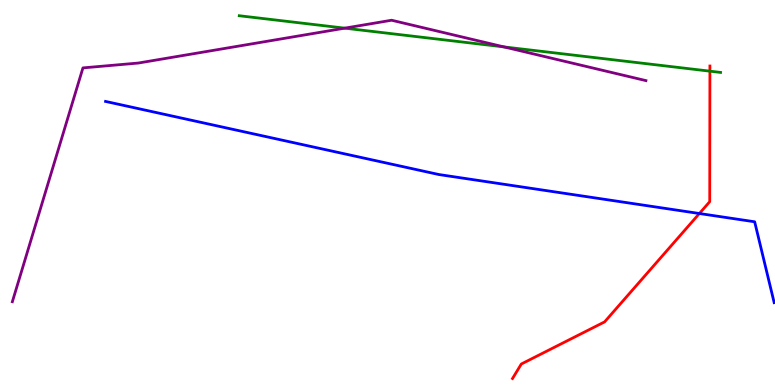[{'lines': ['blue', 'red'], 'intersections': [{'x': 9.02, 'y': 4.45}]}, {'lines': ['green', 'red'], 'intersections': [{'x': 9.16, 'y': 8.15}]}, {'lines': ['purple', 'red'], 'intersections': []}, {'lines': ['blue', 'green'], 'intersections': []}, {'lines': ['blue', 'purple'], 'intersections': []}, {'lines': ['green', 'purple'], 'intersections': [{'x': 4.45, 'y': 9.27}, {'x': 6.5, 'y': 8.78}]}]